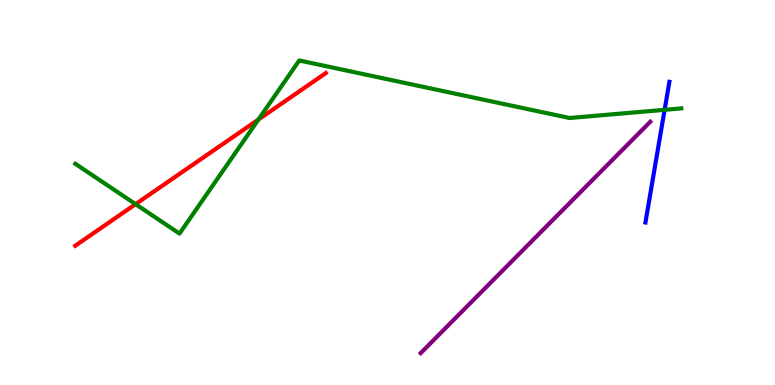[{'lines': ['blue', 'red'], 'intersections': []}, {'lines': ['green', 'red'], 'intersections': [{'x': 1.75, 'y': 4.7}, {'x': 3.33, 'y': 6.9}]}, {'lines': ['purple', 'red'], 'intersections': []}, {'lines': ['blue', 'green'], 'intersections': [{'x': 8.58, 'y': 7.15}]}, {'lines': ['blue', 'purple'], 'intersections': []}, {'lines': ['green', 'purple'], 'intersections': []}]